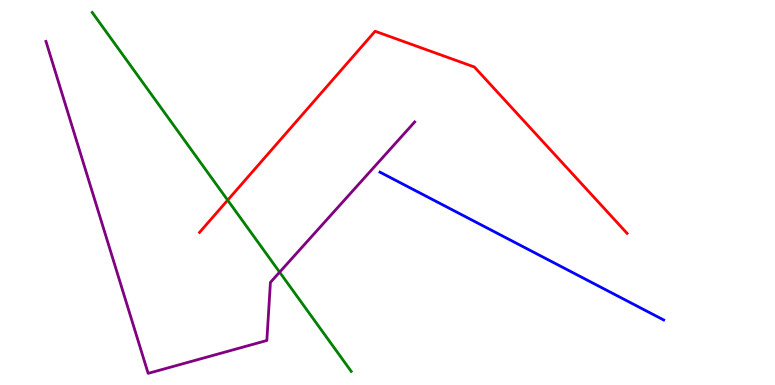[{'lines': ['blue', 'red'], 'intersections': []}, {'lines': ['green', 'red'], 'intersections': [{'x': 2.94, 'y': 4.8}]}, {'lines': ['purple', 'red'], 'intersections': []}, {'lines': ['blue', 'green'], 'intersections': []}, {'lines': ['blue', 'purple'], 'intersections': []}, {'lines': ['green', 'purple'], 'intersections': [{'x': 3.61, 'y': 2.93}]}]